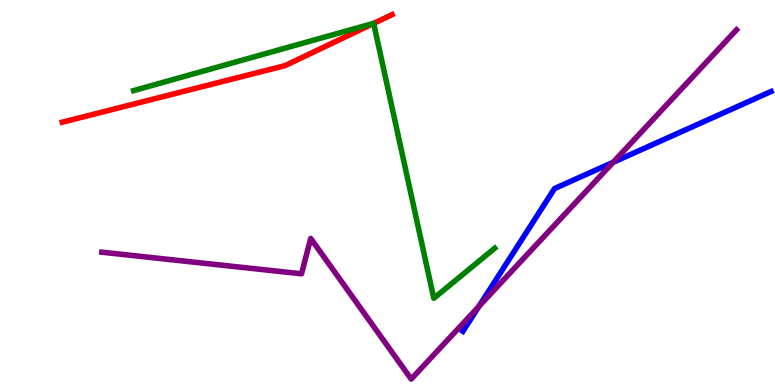[{'lines': ['blue', 'red'], 'intersections': []}, {'lines': ['green', 'red'], 'intersections': [{'x': 4.82, 'y': 9.39}]}, {'lines': ['purple', 'red'], 'intersections': []}, {'lines': ['blue', 'green'], 'intersections': []}, {'lines': ['blue', 'purple'], 'intersections': [{'x': 6.18, 'y': 2.04}, {'x': 7.91, 'y': 5.78}]}, {'lines': ['green', 'purple'], 'intersections': []}]